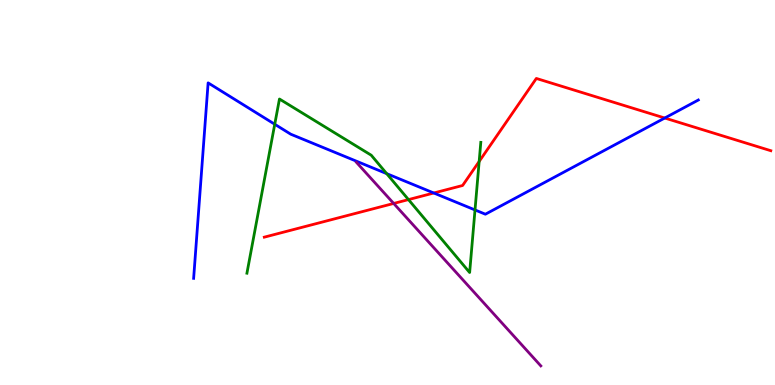[{'lines': ['blue', 'red'], 'intersections': [{'x': 5.6, 'y': 4.99}, {'x': 8.58, 'y': 6.93}]}, {'lines': ['green', 'red'], 'intersections': [{'x': 5.27, 'y': 4.82}, {'x': 6.18, 'y': 5.81}]}, {'lines': ['purple', 'red'], 'intersections': [{'x': 5.08, 'y': 4.72}]}, {'lines': ['blue', 'green'], 'intersections': [{'x': 3.55, 'y': 6.77}, {'x': 4.99, 'y': 5.49}, {'x': 6.13, 'y': 4.55}]}, {'lines': ['blue', 'purple'], 'intersections': []}, {'lines': ['green', 'purple'], 'intersections': []}]